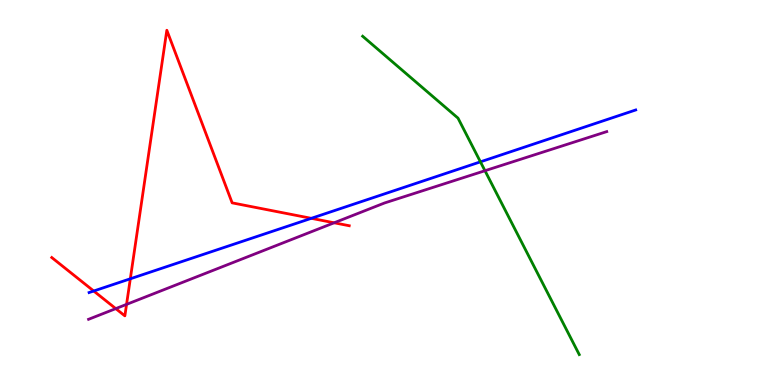[{'lines': ['blue', 'red'], 'intersections': [{'x': 1.21, 'y': 2.44}, {'x': 1.68, 'y': 2.76}, {'x': 4.02, 'y': 4.33}]}, {'lines': ['green', 'red'], 'intersections': []}, {'lines': ['purple', 'red'], 'intersections': [{'x': 1.49, 'y': 1.98}, {'x': 1.63, 'y': 2.09}, {'x': 4.31, 'y': 4.21}]}, {'lines': ['blue', 'green'], 'intersections': [{'x': 6.2, 'y': 5.8}]}, {'lines': ['blue', 'purple'], 'intersections': []}, {'lines': ['green', 'purple'], 'intersections': [{'x': 6.26, 'y': 5.57}]}]